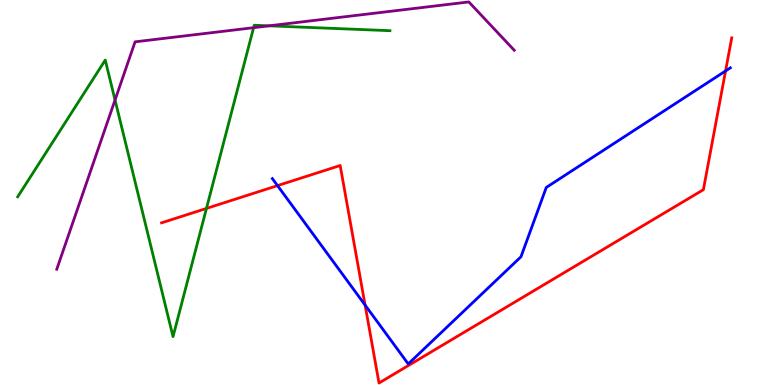[{'lines': ['blue', 'red'], 'intersections': [{'x': 3.58, 'y': 5.18}, {'x': 4.71, 'y': 2.08}, {'x': 9.36, 'y': 8.16}]}, {'lines': ['green', 'red'], 'intersections': [{'x': 2.66, 'y': 4.59}]}, {'lines': ['purple', 'red'], 'intersections': []}, {'lines': ['blue', 'green'], 'intersections': []}, {'lines': ['blue', 'purple'], 'intersections': []}, {'lines': ['green', 'purple'], 'intersections': [{'x': 1.48, 'y': 7.4}, {'x': 3.27, 'y': 9.28}, {'x': 3.47, 'y': 9.33}]}]